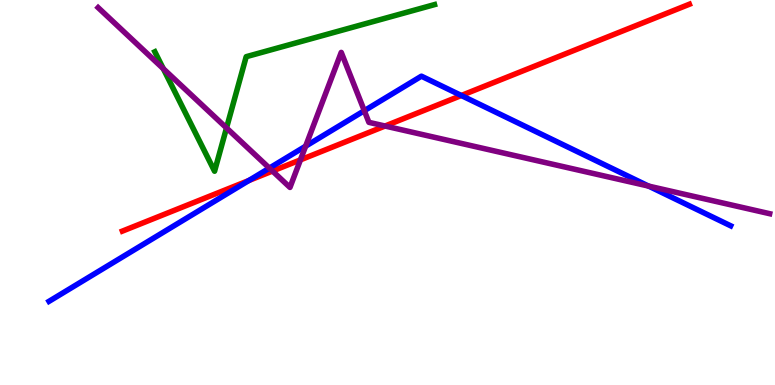[{'lines': ['blue', 'red'], 'intersections': [{'x': 3.21, 'y': 5.31}, {'x': 5.95, 'y': 7.52}]}, {'lines': ['green', 'red'], 'intersections': []}, {'lines': ['purple', 'red'], 'intersections': [{'x': 3.52, 'y': 5.56}, {'x': 3.88, 'y': 5.85}, {'x': 4.97, 'y': 6.73}]}, {'lines': ['blue', 'green'], 'intersections': []}, {'lines': ['blue', 'purple'], 'intersections': [{'x': 3.48, 'y': 5.63}, {'x': 3.94, 'y': 6.2}, {'x': 4.7, 'y': 7.12}, {'x': 8.37, 'y': 5.17}]}, {'lines': ['green', 'purple'], 'intersections': [{'x': 2.11, 'y': 8.22}, {'x': 2.92, 'y': 6.68}]}]